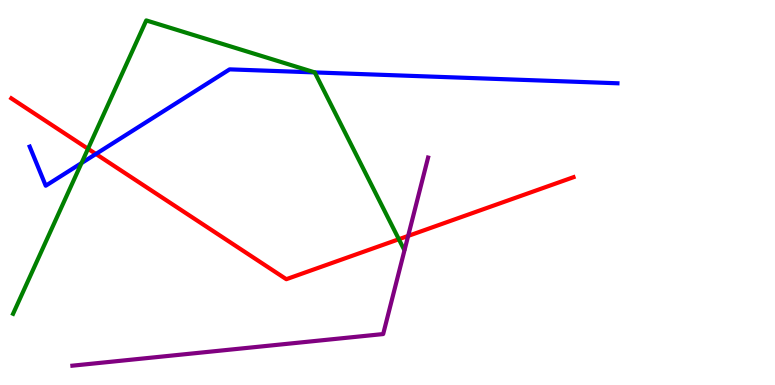[{'lines': ['blue', 'red'], 'intersections': [{'x': 1.24, 'y': 6.0}]}, {'lines': ['green', 'red'], 'intersections': [{'x': 1.14, 'y': 6.14}, {'x': 5.15, 'y': 3.79}]}, {'lines': ['purple', 'red'], 'intersections': [{'x': 5.27, 'y': 3.87}]}, {'lines': ['blue', 'green'], 'intersections': [{'x': 1.05, 'y': 5.76}, {'x': 4.06, 'y': 8.12}]}, {'lines': ['blue', 'purple'], 'intersections': []}, {'lines': ['green', 'purple'], 'intersections': []}]